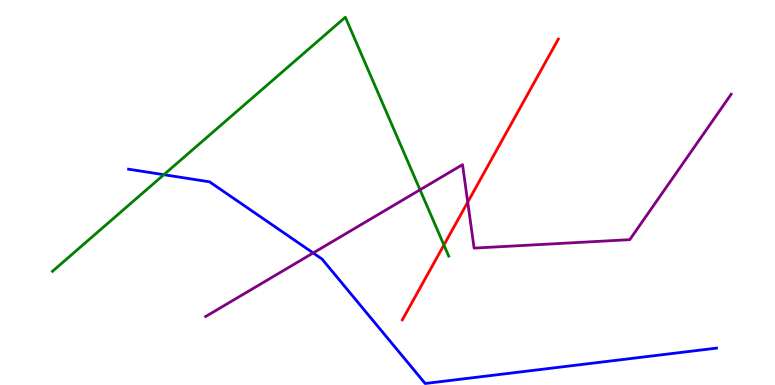[{'lines': ['blue', 'red'], 'intersections': []}, {'lines': ['green', 'red'], 'intersections': [{'x': 5.73, 'y': 3.64}]}, {'lines': ['purple', 'red'], 'intersections': [{'x': 6.04, 'y': 4.75}]}, {'lines': ['blue', 'green'], 'intersections': [{'x': 2.11, 'y': 5.46}]}, {'lines': ['blue', 'purple'], 'intersections': [{'x': 4.04, 'y': 3.43}]}, {'lines': ['green', 'purple'], 'intersections': [{'x': 5.42, 'y': 5.07}]}]